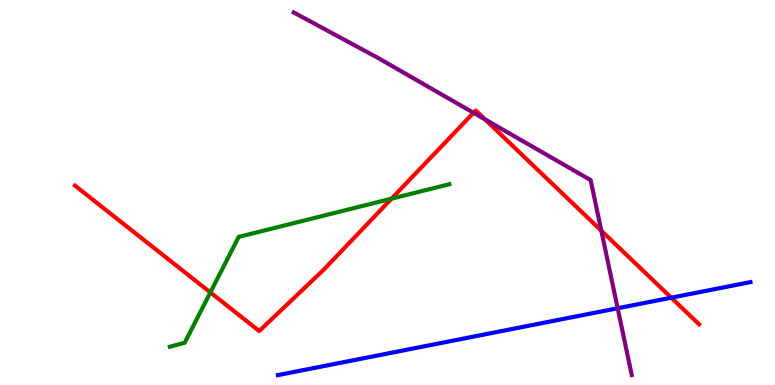[{'lines': ['blue', 'red'], 'intersections': [{'x': 8.66, 'y': 2.27}]}, {'lines': ['green', 'red'], 'intersections': [{'x': 2.71, 'y': 2.4}, {'x': 5.05, 'y': 4.84}]}, {'lines': ['purple', 'red'], 'intersections': [{'x': 6.11, 'y': 7.07}, {'x': 6.26, 'y': 6.9}, {'x': 7.76, 'y': 4.01}]}, {'lines': ['blue', 'green'], 'intersections': []}, {'lines': ['blue', 'purple'], 'intersections': [{'x': 7.97, 'y': 1.99}]}, {'lines': ['green', 'purple'], 'intersections': []}]